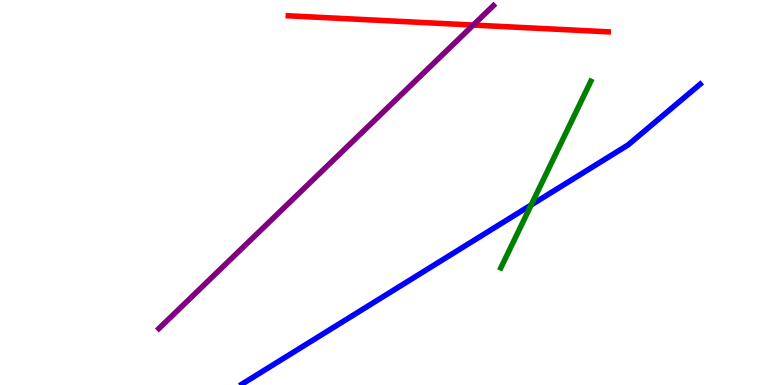[{'lines': ['blue', 'red'], 'intersections': []}, {'lines': ['green', 'red'], 'intersections': []}, {'lines': ['purple', 'red'], 'intersections': [{'x': 6.11, 'y': 9.35}]}, {'lines': ['blue', 'green'], 'intersections': [{'x': 6.85, 'y': 4.68}]}, {'lines': ['blue', 'purple'], 'intersections': []}, {'lines': ['green', 'purple'], 'intersections': []}]